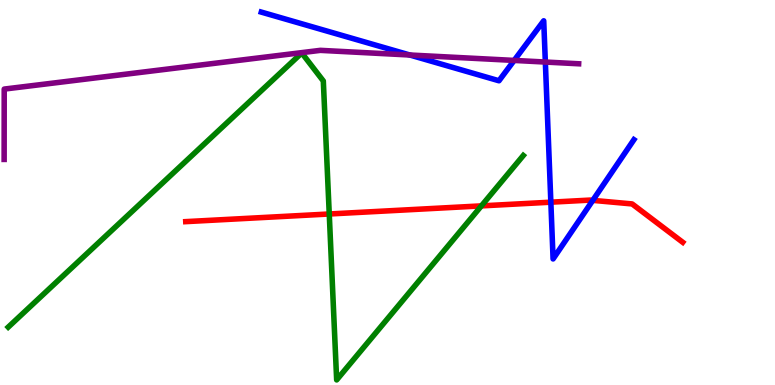[{'lines': ['blue', 'red'], 'intersections': [{'x': 7.11, 'y': 4.75}, {'x': 7.65, 'y': 4.8}]}, {'lines': ['green', 'red'], 'intersections': [{'x': 4.25, 'y': 4.44}, {'x': 6.21, 'y': 4.65}]}, {'lines': ['purple', 'red'], 'intersections': []}, {'lines': ['blue', 'green'], 'intersections': []}, {'lines': ['blue', 'purple'], 'intersections': [{'x': 5.29, 'y': 8.57}, {'x': 6.63, 'y': 8.43}, {'x': 7.04, 'y': 8.39}]}, {'lines': ['green', 'purple'], 'intersections': []}]